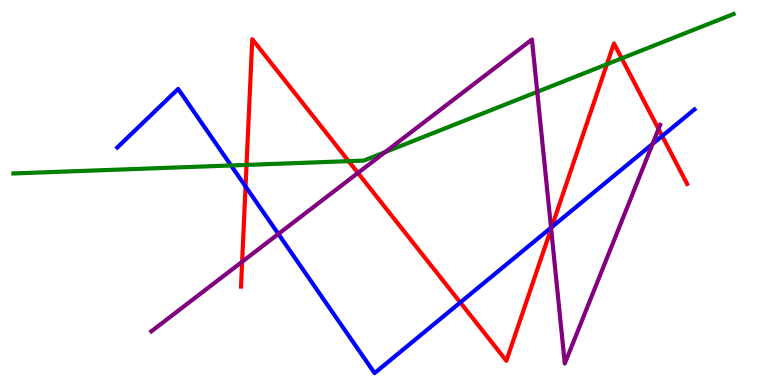[{'lines': ['blue', 'red'], 'intersections': [{'x': 3.17, 'y': 5.16}, {'x': 5.94, 'y': 2.14}, {'x': 7.12, 'y': 4.1}, {'x': 8.54, 'y': 6.47}]}, {'lines': ['green', 'red'], 'intersections': [{'x': 3.18, 'y': 5.72}, {'x': 4.5, 'y': 5.81}, {'x': 7.83, 'y': 8.33}, {'x': 8.02, 'y': 8.48}]}, {'lines': ['purple', 'red'], 'intersections': [{'x': 3.12, 'y': 3.2}, {'x': 4.62, 'y': 5.51}, {'x': 7.11, 'y': 4.06}, {'x': 8.5, 'y': 6.65}]}, {'lines': ['blue', 'green'], 'intersections': [{'x': 2.98, 'y': 5.7}]}, {'lines': ['blue', 'purple'], 'intersections': [{'x': 3.59, 'y': 3.92}, {'x': 7.11, 'y': 4.09}, {'x': 8.42, 'y': 6.26}]}, {'lines': ['green', 'purple'], 'intersections': [{'x': 4.97, 'y': 6.05}, {'x': 6.93, 'y': 7.61}]}]